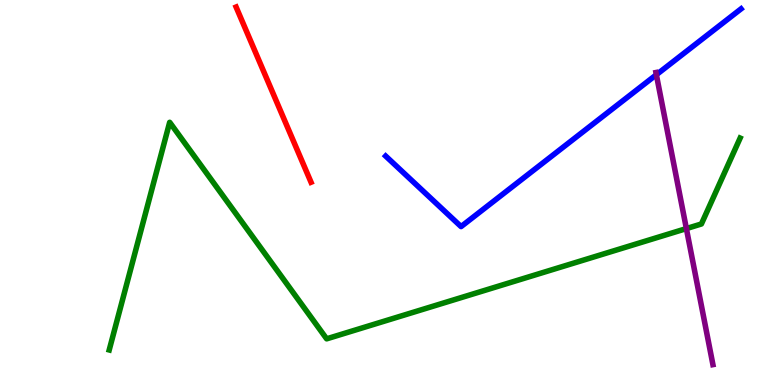[{'lines': ['blue', 'red'], 'intersections': []}, {'lines': ['green', 'red'], 'intersections': []}, {'lines': ['purple', 'red'], 'intersections': []}, {'lines': ['blue', 'green'], 'intersections': []}, {'lines': ['blue', 'purple'], 'intersections': [{'x': 8.47, 'y': 8.06}]}, {'lines': ['green', 'purple'], 'intersections': [{'x': 8.86, 'y': 4.06}]}]